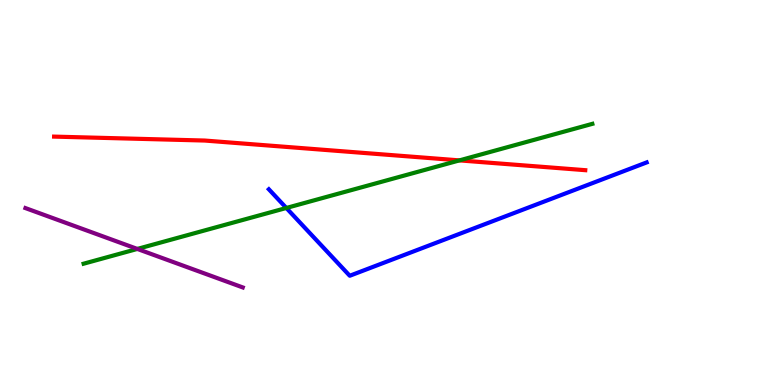[{'lines': ['blue', 'red'], 'intersections': []}, {'lines': ['green', 'red'], 'intersections': [{'x': 5.93, 'y': 5.83}]}, {'lines': ['purple', 'red'], 'intersections': []}, {'lines': ['blue', 'green'], 'intersections': [{'x': 3.69, 'y': 4.6}]}, {'lines': ['blue', 'purple'], 'intersections': []}, {'lines': ['green', 'purple'], 'intersections': [{'x': 1.77, 'y': 3.53}]}]